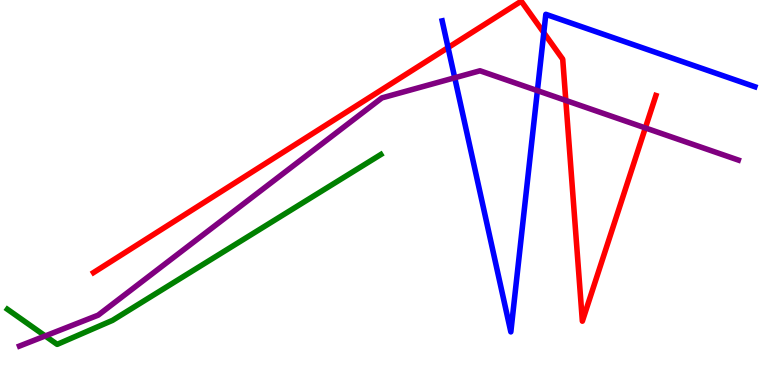[{'lines': ['blue', 'red'], 'intersections': [{'x': 5.78, 'y': 8.76}, {'x': 7.02, 'y': 9.15}]}, {'lines': ['green', 'red'], 'intersections': []}, {'lines': ['purple', 'red'], 'intersections': [{'x': 7.3, 'y': 7.39}, {'x': 8.33, 'y': 6.68}]}, {'lines': ['blue', 'green'], 'intersections': []}, {'lines': ['blue', 'purple'], 'intersections': [{'x': 5.87, 'y': 7.98}, {'x': 6.93, 'y': 7.65}]}, {'lines': ['green', 'purple'], 'intersections': [{'x': 0.584, 'y': 1.27}]}]